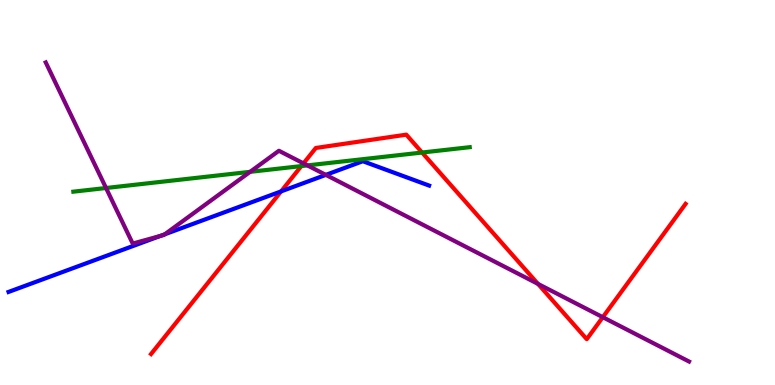[{'lines': ['blue', 'red'], 'intersections': [{'x': 3.63, 'y': 5.03}]}, {'lines': ['green', 'red'], 'intersections': [{'x': 3.89, 'y': 5.69}, {'x': 5.45, 'y': 6.04}]}, {'lines': ['purple', 'red'], 'intersections': [{'x': 3.92, 'y': 5.76}, {'x': 6.94, 'y': 2.63}, {'x': 7.78, 'y': 1.76}]}, {'lines': ['blue', 'green'], 'intersections': []}, {'lines': ['blue', 'purple'], 'intersections': [{'x': 2.07, 'y': 3.87}, {'x': 2.13, 'y': 3.91}, {'x': 4.2, 'y': 5.46}]}, {'lines': ['green', 'purple'], 'intersections': [{'x': 1.37, 'y': 5.12}, {'x': 3.23, 'y': 5.54}, {'x': 3.97, 'y': 5.7}]}]